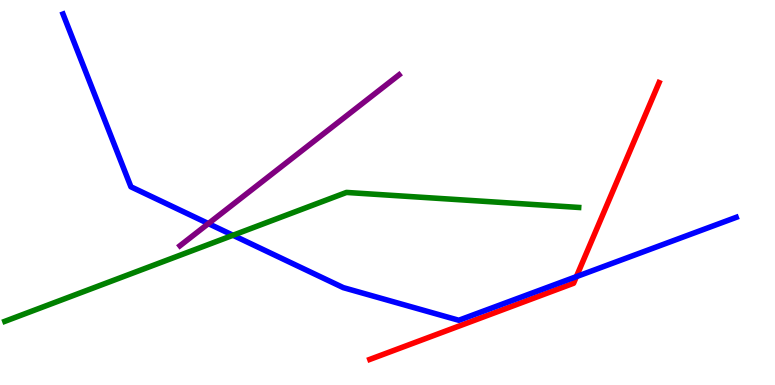[{'lines': ['blue', 'red'], 'intersections': [{'x': 7.44, 'y': 2.81}]}, {'lines': ['green', 'red'], 'intersections': []}, {'lines': ['purple', 'red'], 'intersections': []}, {'lines': ['blue', 'green'], 'intersections': [{'x': 3.01, 'y': 3.89}]}, {'lines': ['blue', 'purple'], 'intersections': [{'x': 2.69, 'y': 4.19}]}, {'lines': ['green', 'purple'], 'intersections': []}]